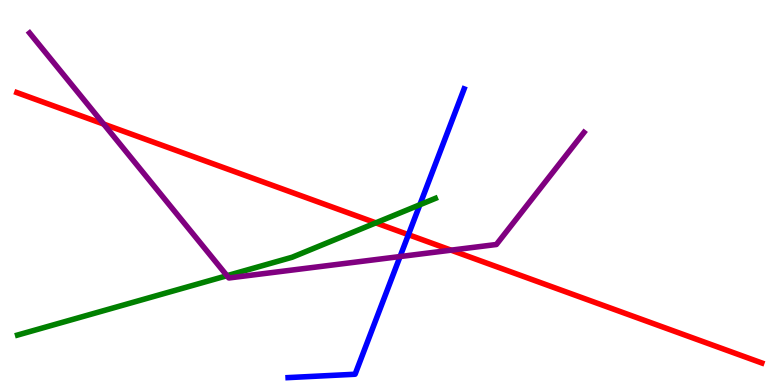[{'lines': ['blue', 'red'], 'intersections': [{'x': 5.27, 'y': 3.9}]}, {'lines': ['green', 'red'], 'intersections': [{'x': 4.85, 'y': 4.21}]}, {'lines': ['purple', 'red'], 'intersections': [{'x': 1.34, 'y': 6.78}, {'x': 5.82, 'y': 3.5}]}, {'lines': ['blue', 'green'], 'intersections': [{'x': 5.42, 'y': 4.68}]}, {'lines': ['blue', 'purple'], 'intersections': [{'x': 5.16, 'y': 3.34}]}, {'lines': ['green', 'purple'], 'intersections': [{'x': 2.93, 'y': 2.84}]}]